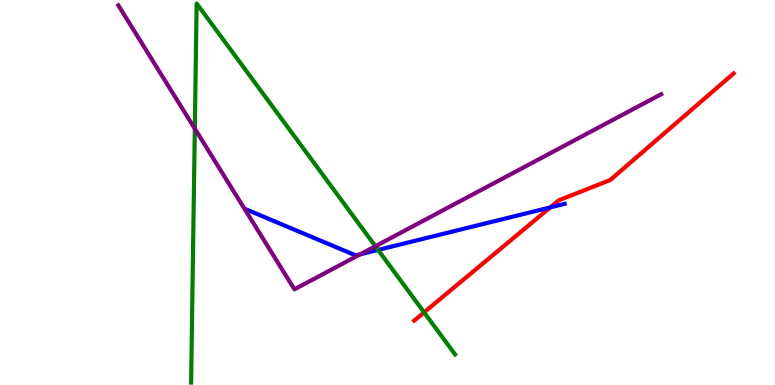[{'lines': ['blue', 'red'], 'intersections': [{'x': 7.1, 'y': 4.61}]}, {'lines': ['green', 'red'], 'intersections': [{'x': 5.47, 'y': 1.89}]}, {'lines': ['purple', 'red'], 'intersections': []}, {'lines': ['blue', 'green'], 'intersections': [{'x': 4.88, 'y': 3.51}]}, {'lines': ['blue', 'purple'], 'intersections': [{'x': 4.65, 'y': 3.39}]}, {'lines': ['green', 'purple'], 'intersections': [{'x': 2.51, 'y': 6.66}, {'x': 4.84, 'y': 3.6}]}]